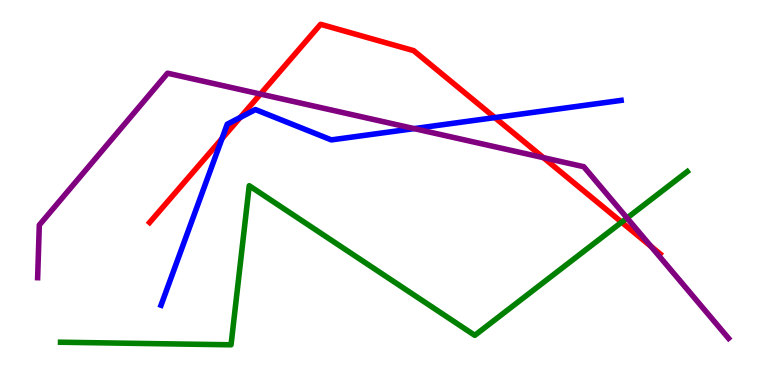[{'lines': ['blue', 'red'], 'intersections': [{'x': 2.86, 'y': 6.4}, {'x': 3.1, 'y': 6.95}, {'x': 6.39, 'y': 6.95}]}, {'lines': ['green', 'red'], 'intersections': [{'x': 8.02, 'y': 4.23}]}, {'lines': ['purple', 'red'], 'intersections': [{'x': 3.36, 'y': 7.56}, {'x': 7.01, 'y': 5.91}, {'x': 8.4, 'y': 3.6}]}, {'lines': ['blue', 'green'], 'intersections': []}, {'lines': ['blue', 'purple'], 'intersections': [{'x': 5.34, 'y': 6.66}]}, {'lines': ['green', 'purple'], 'intersections': [{'x': 8.09, 'y': 4.34}]}]